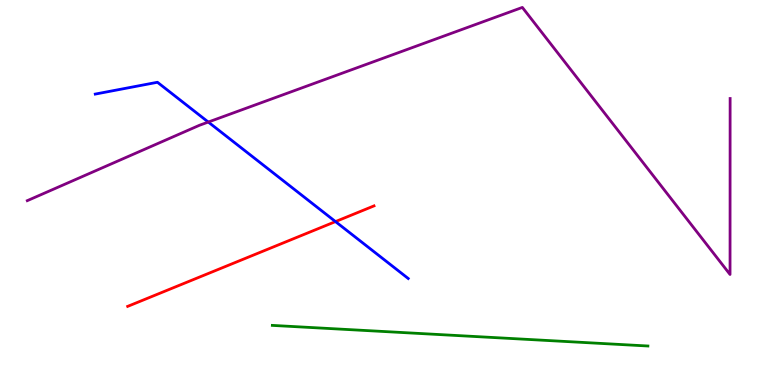[{'lines': ['blue', 'red'], 'intersections': [{'x': 4.33, 'y': 4.24}]}, {'lines': ['green', 'red'], 'intersections': []}, {'lines': ['purple', 'red'], 'intersections': []}, {'lines': ['blue', 'green'], 'intersections': []}, {'lines': ['blue', 'purple'], 'intersections': [{'x': 2.69, 'y': 6.83}]}, {'lines': ['green', 'purple'], 'intersections': []}]